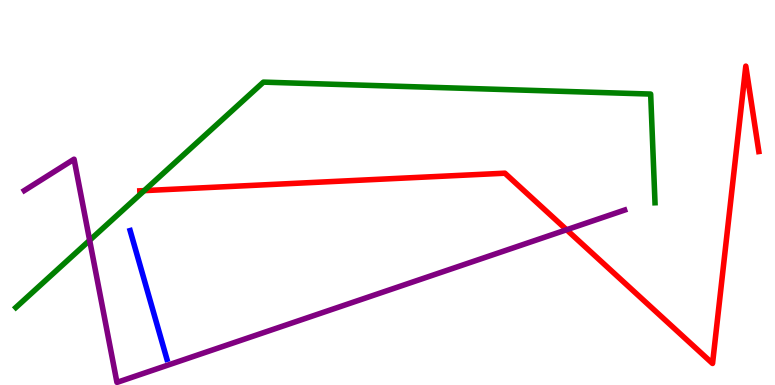[{'lines': ['blue', 'red'], 'intersections': []}, {'lines': ['green', 'red'], 'intersections': [{'x': 1.86, 'y': 5.05}]}, {'lines': ['purple', 'red'], 'intersections': [{'x': 7.31, 'y': 4.03}]}, {'lines': ['blue', 'green'], 'intersections': []}, {'lines': ['blue', 'purple'], 'intersections': []}, {'lines': ['green', 'purple'], 'intersections': [{'x': 1.16, 'y': 3.76}]}]